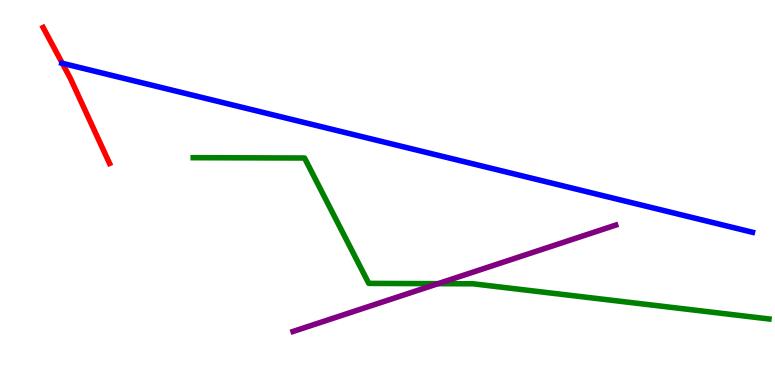[{'lines': ['blue', 'red'], 'intersections': [{'x': 0.804, 'y': 8.36}]}, {'lines': ['green', 'red'], 'intersections': []}, {'lines': ['purple', 'red'], 'intersections': []}, {'lines': ['blue', 'green'], 'intersections': []}, {'lines': ['blue', 'purple'], 'intersections': []}, {'lines': ['green', 'purple'], 'intersections': [{'x': 5.65, 'y': 2.63}]}]